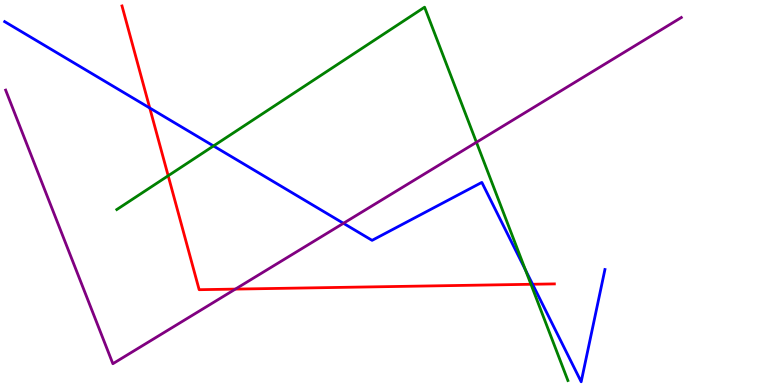[{'lines': ['blue', 'red'], 'intersections': [{'x': 1.93, 'y': 7.19}, {'x': 6.87, 'y': 2.62}]}, {'lines': ['green', 'red'], 'intersections': [{'x': 2.17, 'y': 5.43}, {'x': 6.85, 'y': 2.62}]}, {'lines': ['purple', 'red'], 'intersections': [{'x': 3.04, 'y': 2.49}]}, {'lines': ['blue', 'green'], 'intersections': [{'x': 2.76, 'y': 6.21}, {'x': 6.78, 'y': 2.99}]}, {'lines': ['blue', 'purple'], 'intersections': [{'x': 4.43, 'y': 4.2}]}, {'lines': ['green', 'purple'], 'intersections': [{'x': 6.15, 'y': 6.3}]}]